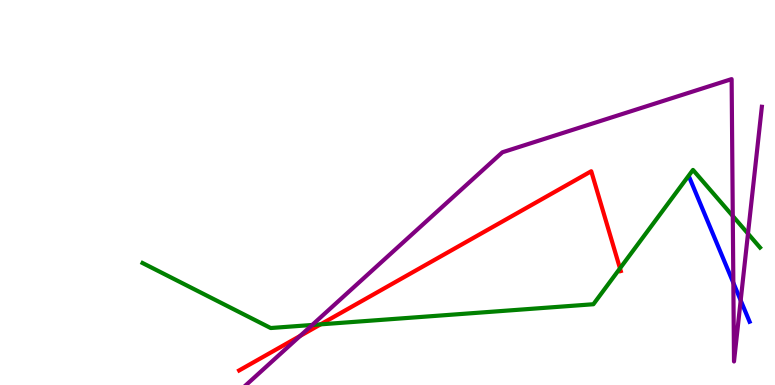[{'lines': ['blue', 'red'], 'intersections': []}, {'lines': ['green', 'red'], 'intersections': [{'x': 4.14, 'y': 1.58}, {'x': 8.0, 'y': 3.03}]}, {'lines': ['purple', 'red'], 'intersections': [{'x': 3.87, 'y': 1.27}]}, {'lines': ['blue', 'green'], 'intersections': []}, {'lines': ['blue', 'purple'], 'intersections': [{'x': 9.46, 'y': 2.65}, {'x': 9.56, 'y': 2.2}]}, {'lines': ['green', 'purple'], 'intersections': [{'x': 4.03, 'y': 1.56}, {'x': 9.46, 'y': 4.39}, {'x': 9.65, 'y': 3.93}]}]